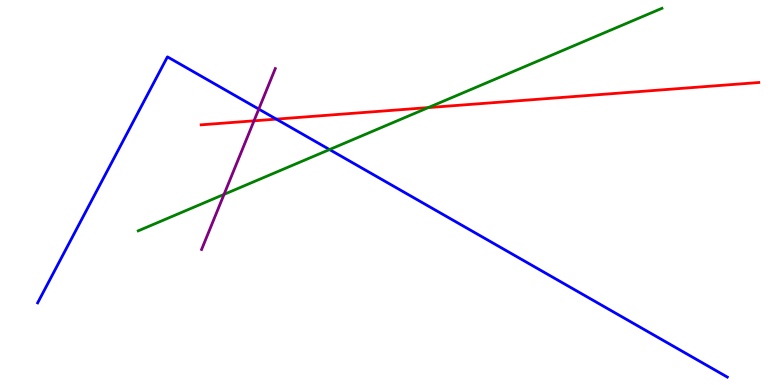[{'lines': ['blue', 'red'], 'intersections': [{'x': 3.57, 'y': 6.91}]}, {'lines': ['green', 'red'], 'intersections': [{'x': 5.53, 'y': 7.21}]}, {'lines': ['purple', 'red'], 'intersections': [{'x': 3.28, 'y': 6.86}]}, {'lines': ['blue', 'green'], 'intersections': [{'x': 4.25, 'y': 6.12}]}, {'lines': ['blue', 'purple'], 'intersections': [{'x': 3.34, 'y': 7.17}]}, {'lines': ['green', 'purple'], 'intersections': [{'x': 2.89, 'y': 4.95}]}]